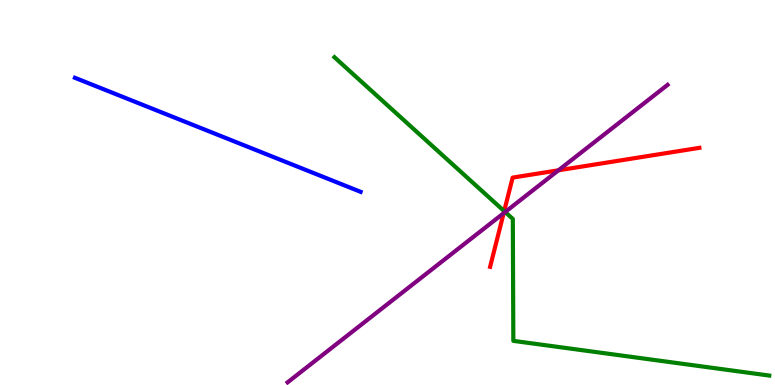[{'lines': ['blue', 'red'], 'intersections': []}, {'lines': ['green', 'red'], 'intersections': [{'x': 6.51, 'y': 4.52}]}, {'lines': ['purple', 'red'], 'intersections': [{'x': 6.5, 'y': 4.46}, {'x': 7.21, 'y': 5.58}]}, {'lines': ['blue', 'green'], 'intersections': []}, {'lines': ['blue', 'purple'], 'intersections': []}, {'lines': ['green', 'purple'], 'intersections': [{'x': 6.52, 'y': 4.49}]}]